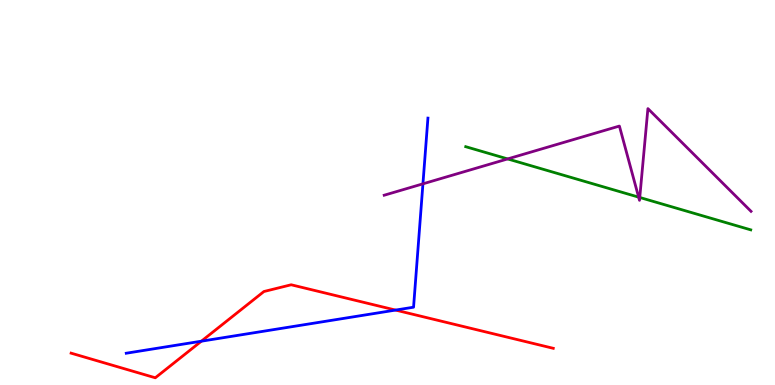[{'lines': ['blue', 'red'], 'intersections': [{'x': 2.6, 'y': 1.14}, {'x': 5.1, 'y': 1.95}]}, {'lines': ['green', 'red'], 'intersections': []}, {'lines': ['purple', 'red'], 'intersections': []}, {'lines': ['blue', 'green'], 'intersections': []}, {'lines': ['blue', 'purple'], 'intersections': [{'x': 5.46, 'y': 5.23}]}, {'lines': ['green', 'purple'], 'intersections': [{'x': 6.55, 'y': 5.87}, {'x': 8.24, 'y': 4.88}, {'x': 8.25, 'y': 4.87}]}]